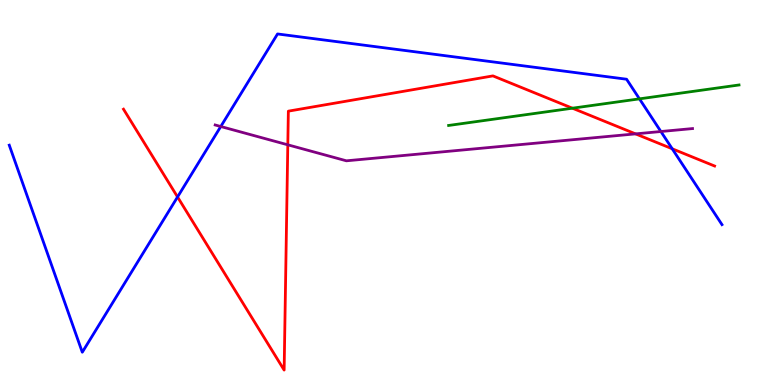[{'lines': ['blue', 'red'], 'intersections': [{'x': 2.29, 'y': 4.88}, {'x': 8.67, 'y': 6.14}]}, {'lines': ['green', 'red'], 'intersections': [{'x': 7.39, 'y': 7.19}]}, {'lines': ['purple', 'red'], 'intersections': [{'x': 3.71, 'y': 6.24}, {'x': 8.2, 'y': 6.52}]}, {'lines': ['blue', 'green'], 'intersections': [{'x': 8.25, 'y': 7.43}]}, {'lines': ['blue', 'purple'], 'intersections': [{'x': 2.85, 'y': 6.71}, {'x': 8.53, 'y': 6.58}]}, {'lines': ['green', 'purple'], 'intersections': []}]